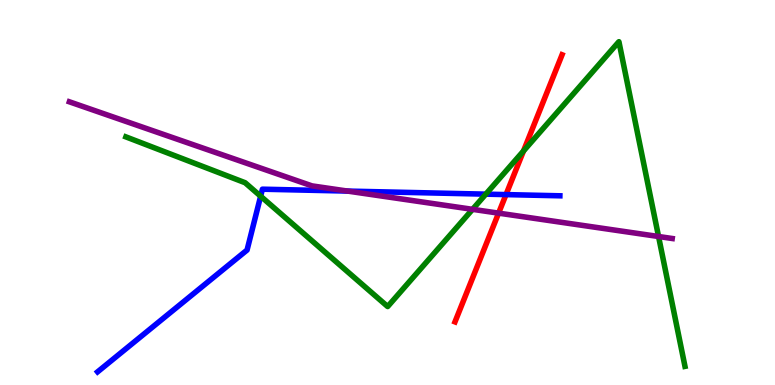[{'lines': ['blue', 'red'], 'intersections': [{'x': 6.53, 'y': 4.95}]}, {'lines': ['green', 'red'], 'intersections': [{'x': 6.75, 'y': 6.08}]}, {'lines': ['purple', 'red'], 'intersections': [{'x': 6.43, 'y': 4.46}]}, {'lines': ['blue', 'green'], 'intersections': [{'x': 3.36, 'y': 4.9}, {'x': 6.27, 'y': 4.96}]}, {'lines': ['blue', 'purple'], 'intersections': [{'x': 4.49, 'y': 5.04}]}, {'lines': ['green', 'purple'], 'intersections': [{'x': 6.1, 'y': 4.56}, {'x': 8.5, 'y': 3.86}]}]